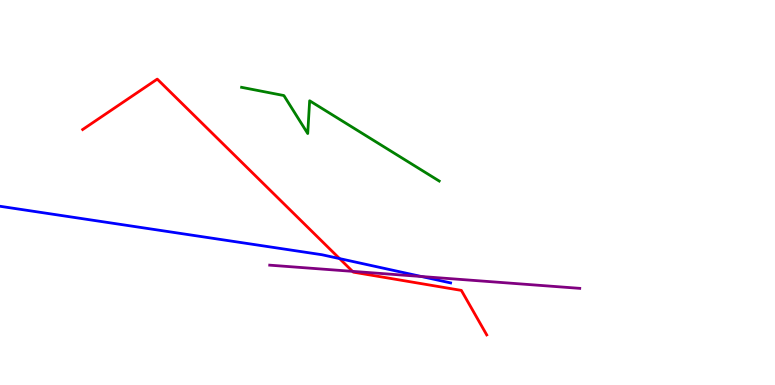[{'lines': ['blue', 'red'], 'intersections': [{'x': 4.38, 'y': 3.28}]}, {'lines': ['green', 'red'], 'intersections': []}, {'lines': ['purple', 'red'], 'intersections': [{'x': 4.55, 'y': 2.95}]}, {'lines': ['blue', 'green'], 'intersections': []}, {'lines': ['blue', 'purple'], 'intersections': [{'x': 5.44, 'y': 2.82}]}, {'lines': ['green', 'purple'], 'intersections': []}]